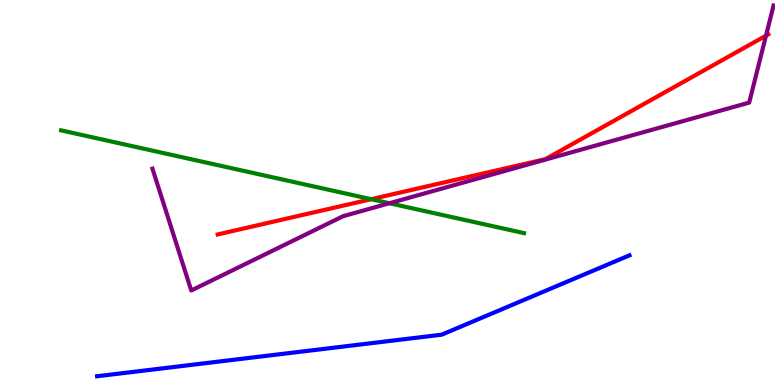[{'lines': ['blue', 'red'], 'intersections': []}, {'lines': ['green', 'red'], 'intersections': [{'x': 4.79, 'y': 4.83}]}, {'lines': ['purple', 'red'], 'intersections': [{'x': 9.88, 'y': 9.07}]}, {'lines': ['blue', 'green'], 'intersections': []}, {'lines': ['blue', 'purple'], 'intersections': []}, {'lines': ['green', 'purple'], 'intersections': [{'x': 5.02, 'y': 4.72}]}]